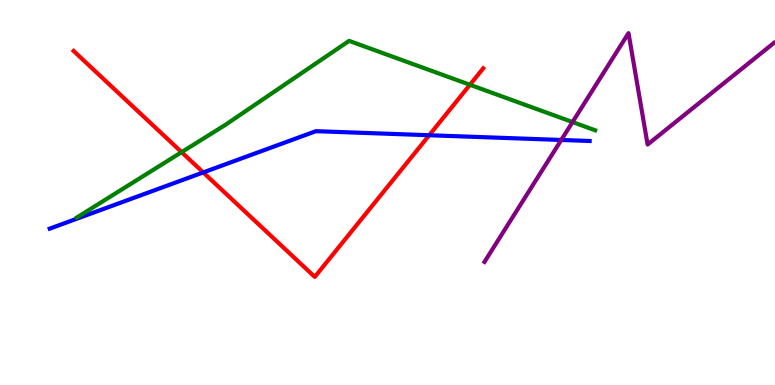[{'lines': ['blue', 'red'], 'intersections': [{'x': 2.62, 'y': 5.52}, {'x': 5.54, 'y': 6.49}]}, {'lines': ['green', 'red'], 'intersections': [{'x': 2.34, 'y': 6.05}, {'x': 6.06, 'y': 7.8}]}, {'lines': ['purple', 'red'], 'intersections': []}, {'lines': ['blue', 'green'], 'intersections': []}, {'lines': ['blue', 'purple'], 'intersections': [{'x': 7.24, 'y': 6.36}]}, {'lines': ['green', 'purple'], 'intersections': [{'x': 7.39, 'y': 6.83}]}]